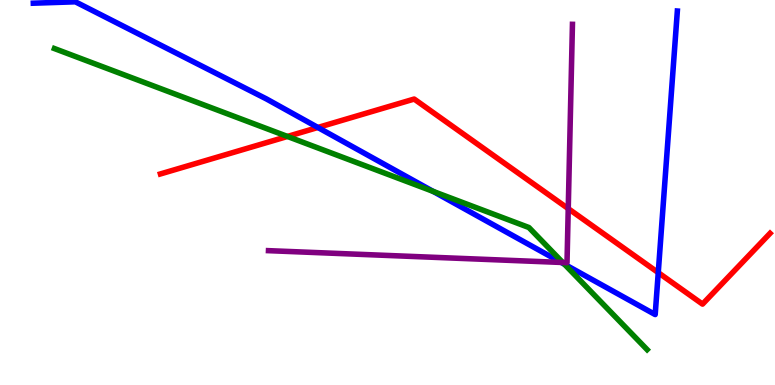[{'lines': ['blue', 'red'], 'intersections': [{'x': 4.1, 'y': 6.69}, {'x': 8.49, 'y': 2.92}]}, {'lines': ['green', 'red'], 'intersections': [{'x': 3.71, 'y': 6.46}]}, {'lines': ['purple', 'red'], 'intersections': [{'x': 7.33, 'y': 4.58}]}, {'lines': ['blue', 'green'], 'intersections': [{'x': 5.59, 'y': 5.03}, {'x': 7.28, 'y': 3.14}]}, {'lines': ['blue', 'purple'], 'intersections': [{'x': 7.24, 'y': 3.18}]}, {'lines': ['green', 'purple'], 'intersections': [{'x': 7.26, 'y': 3.18}]}]